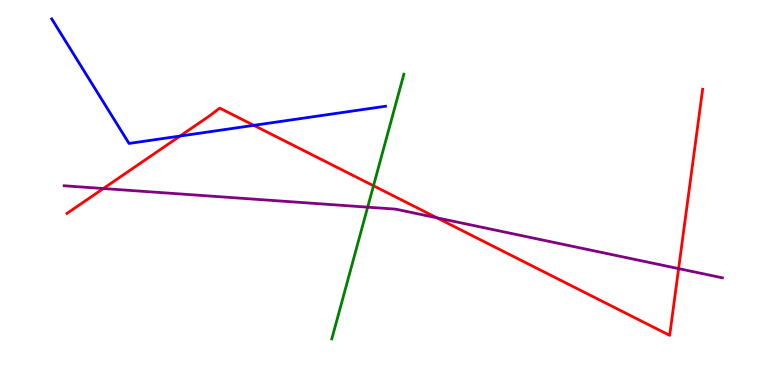[{'lines': ['blue', 'red'], 'intersections': [{'x': 2.32, 'y': 6.47}, {'x': 3.28, 'y': 6.74}]}, {'lines': ['green', 'red'], 'intersections': [{'x': 4.82, 'y': 5.17}]}, {'lines': ['purple', 'red'], 'intersections': [{'x': 1.33, 'y': 5.1}, {'x': 5.64, 'y': 4.34}, {'x': 8.76, 'y': 3.02}]}, {'lines': ['blue', 'green'], 'intersections': []}, {'lines': ['blue', 'purple'], 'intersections': []}, {'lines': ['green', 'purple'], 'intersections': [{'x': 4.74, 'y': 4.62}]}]